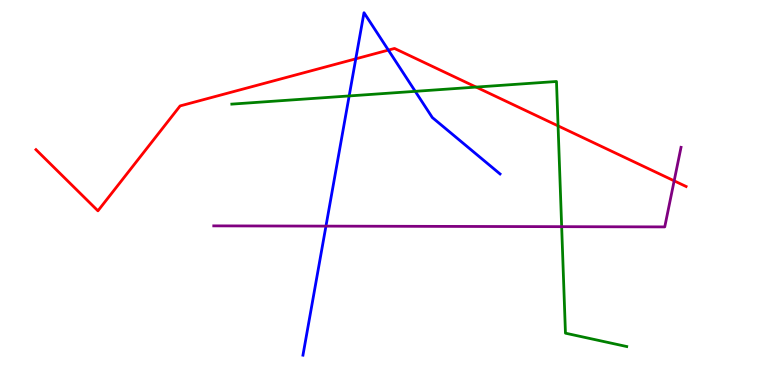[{'lines': ['blue', 'red'], 'intersections': [{'x': 4.59, 'y': 8.47}, {'x': 5.01, 'y': 8.7}]}, {'lines': ['green', 'red'], 'intersections': [{'x': 6.14, 'y': 7.74}, {'x': 7.2, 'y': 6.73}]}, {'lines': ['purple', 'red'], 'intersections': [{'x': 8.7, 'y': 5.3}]}, {'lines': ['blue', 'green'], 'intersections': [{'x': 4.51, 'y': 7.51}, {'x': 5.36, 'y': 7.63}]}, {'lines': ['blue', 'purple'], 'intersections': [{'x': 4.21, 'y': 4.13}]}, {'lines': ['green', 'purple'], 'intersections': [{'x': 7.25, 'y': 4.11}]}]